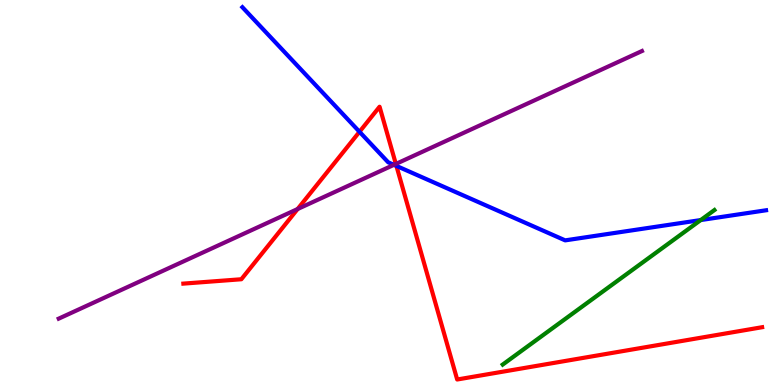[{'lines': ['blue', 'red'], 'intersections': [{'x': 4.64, 'y': 6.58}, {'x': 5.12, 'y': 5.69}]}, {'lines': ['green', 'red'], 'intersections': []}, {'lines': ['purple', 'red'], 'intersections': [{'x': 3.84, 'y': 4.57}, {'x': 5.11, 'y': 5.74}]}, {'lines': ['blue', 'green'], 'intersections': [{'x': 9.04, 'y': 4.28}]}, {'lines': ['blue', 'purple'], 'intersections': [{'x': 5.08, 'y': 5.72}]}, {'lines': ['green', 'purple'], 'intersections': []}]